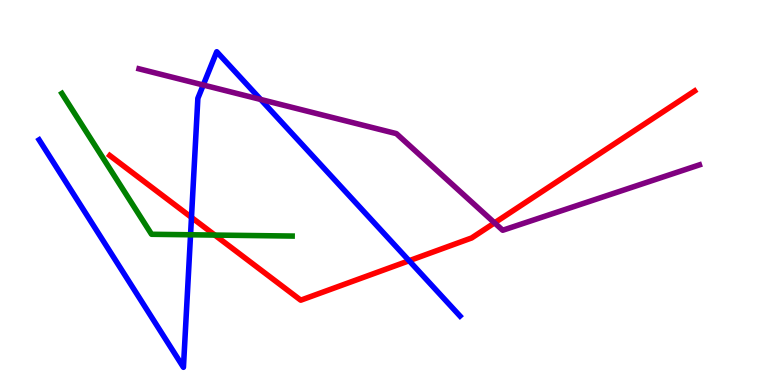[{'lines': ['blue', 'red'], 'intersections': [{'x': 2.47, 'y': 4.35}, {'x': 5.28, 'y': 3.23}]}, {'lines': ['green', 'red'], 'intersections': [{'x': 2.77, 'y': 3.89}]}, {'lines': ['purple', 'red'], 'intersections': [{'x': 6.38, 'y': 4.21}]}, {'lines': ['blue', 'green'], 'intersections': [{'x': 2.46, 'y': 3.9}]}, {'lines': ['blue', 'purple'], 'intersections': [{'x': 2.62, 'y': 7.79}, {'x': 3.36, 'y': 7.42}]}, {'lines': ['green', 'purple'], 'intersections': []}]